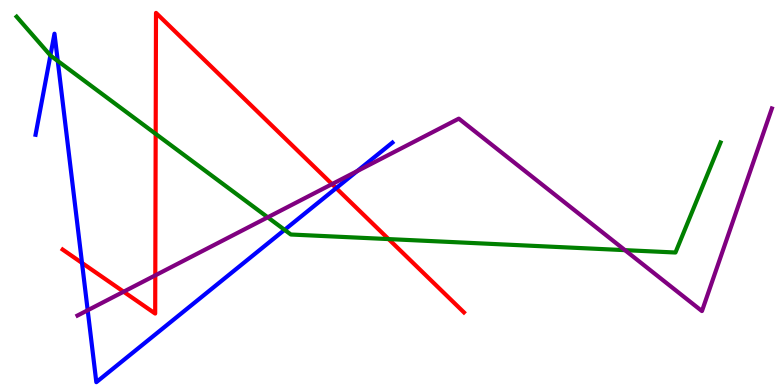[{'lines': ['blue', 'red'], 'intersections': [{'x': 1.06, 'y': 3.17}, {'x': 4.34, 'y': 5.11}]}, {'lines': ['green', 'red'], 'intersections': [{'x': 2.01, 'y': 6.52}, {'x': 5.01, 'y': 3.79}]}, {'lines': ['purple', 'red'], 'intersections': [{'x': 1.6, 'y': 2.42}, {'x': 2.0, 'y': 2.85}, {'x': 4.28, 'y': 5.22}]}, {'lines': ['blue', 'green'], 'intersections': [{'x': 0.65, 'y': 8.56}, {'x': 0.745, 'y': 8.42}, {'x': 3.67, 'y': 4.03}]}, {'lines': ['blue', 'purple'], 'intersections': [{'x': 1.13, 'y': 1.94}, {'x': 4.61, 'y': 5.55}]}, {'lines': ['green', 'purple'], 'intersections': [{'x': 3.45, 'y': 4.36}, {'x': 8.06, 'y': 3.5}]}]